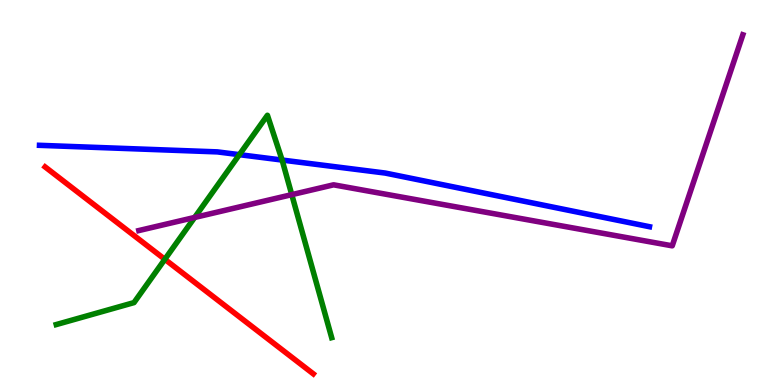[{'lines': ['blue', 'red'], 'intersections': []}, {'lines': ['green', 'red'], 'intersections': [{'x': 2.13, 'y': 3.26}]}, {'lines': ['purple', 'red'], 'intersections': []}, {'lines': ['blue', 'green'], 'intersections': [{'x': 3.09, 'y': 5.98}, {'x': 3.64, 'y': 5.84}]}, {'lines': ['blue', 'purple'], 'intersections': []}, {'lines': ['green', 'purple'], 'intersections': [{'x': 2.51, 'y': 4.35}, {'x': 3.76, 'y': 4.94}]}]